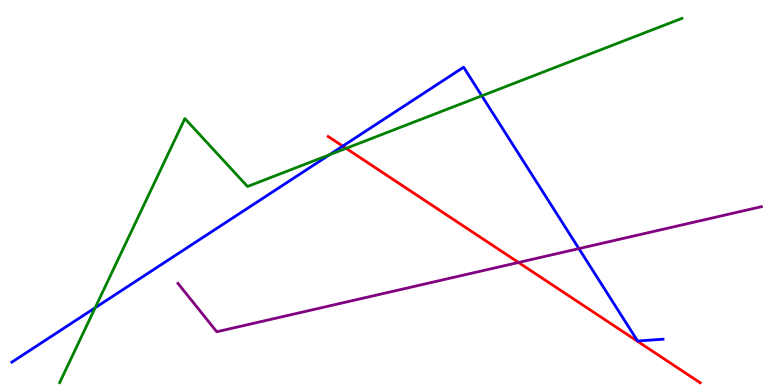[{'lines': ['blue', 'red'], 'intersections': [{'x': 4.42, 'y': 6.2}]}, {'lines': ['green', 'red'], 'intersections': [{'x': 4.47, 'y': 6.15}]}, {'lines': ['purple', 'red'], 'intersections': [{'x': 6.69, 'y': 3.18}]}, {'lines': ['blue', 'green'], 'intersections': [{'x': 1.23, 'y': 2.01}, {'x': 4.25, 'y': 5.98}, {'x': 6.22, 'y': 7.51}]}, {'lines': ['blue', 'purple'], 'intersections': [{'x': 7.47, 'y': 3.54}]}, {'lines': ['green', 'purple'], 'intersections': []}]